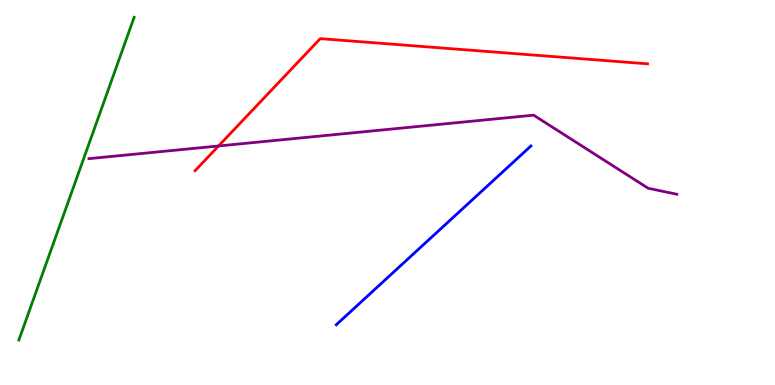[{'lines': ['blue', 'red'], 'intersections': []}, {'lines': ['green', 'red'], 'intersections': []}, {'lines': ['purple', 'red'], 'intersections': [{'x': 2.82, 'y': 6.21}]}, {'lines': ['blue', 'green'], 'intersections': []}, {'lines': ['blue', 'purple'], 'intersections': []}, {'lines': ['green', 'purple'], 'intersections': []}]